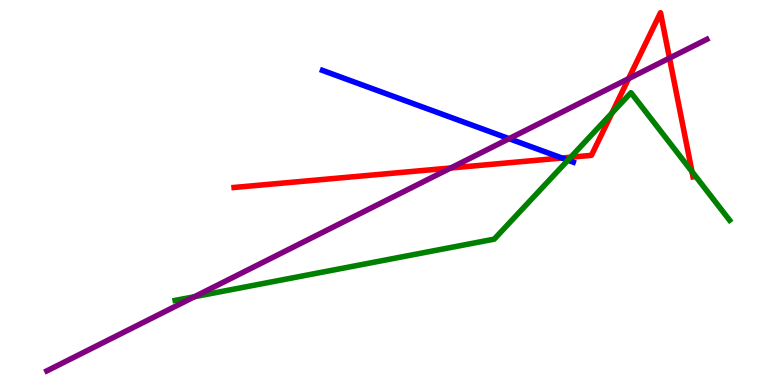[{'lines': ['blue', 'red'], 'intersections': [{'x': 7.25, 'y': 5.9}]}, {'lines': ['green', 'red'], 'intersections': [{'x': 7.36, 'y': 5.92}, {'x': 7.9, 'y': 7.06}, {'x': 8.93, 'y': 5.54}]}, {'lines': ['purple', 'red'], 'intersections': [{'x': 5.82, 'y': 5.64}, {'x': 8.11, 'y': 7.96}, {'x': 8.64, 'y': 8.49}]}, {'lines': ['blue', 'green'], 'intersections': [{'x': 7.33, 'y': 5.84}]}, {'lines': ['blue', 'purple'], 'intersections': [{'x': 6.57, 'y': 6.4}]}, {'lines': ['green', 'purple'], 'intersections': [{'x': 2.51, 'y': 2.29}]}]